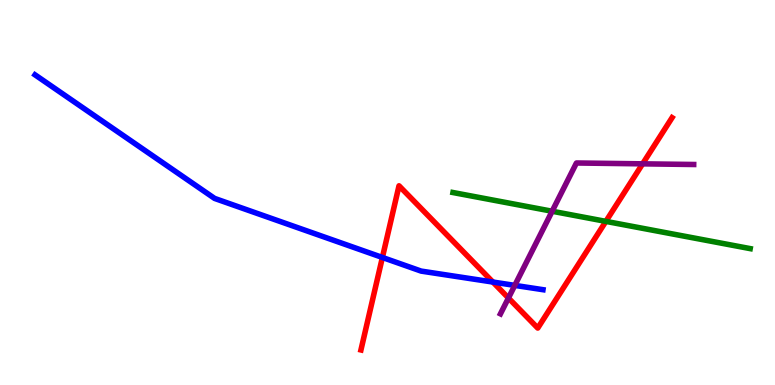[{'lines': ['blue', 'red'], 'intersections': [{'x': 4.93, 'y': 3.31}, {'x': 6.36, 'y': 2.67}]}, {'lines': ['green', 'red'], 'intersections': [{'x': 7.82, 'y': 4.25}]}, {'lines': ['purple', 'red'], 'intersections': [{'x': 6.56, 'y': 2.26}, {'x': 8.29, 'y': 5.74}]}, {'lines': ['blue', 'green'], 'intersections': []}, {'lines': ['blue', 'purple'], 'intersections': [{'x': 6.64, 'y': 2.59}]}, {'lines': ['green', 'purple'], 'intersections': [{'x': 7.12, 'y': 4.51}]}]